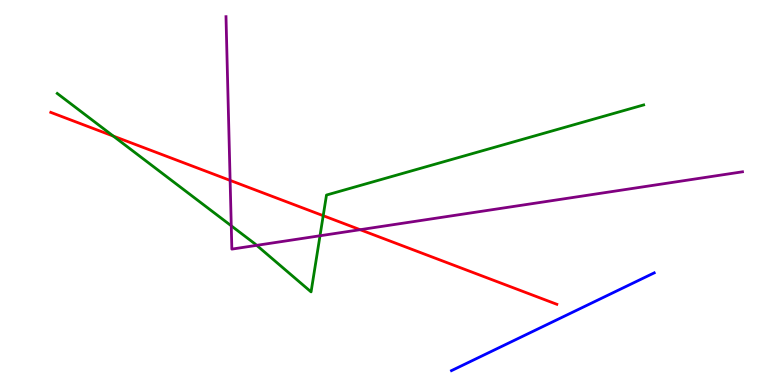[{'lines': ['blue', 'red'], 'intersections': []}, {'lines': ['green', 'red'], 'intersections': [{'x': 1.46, 'y': 6.47}, {'x': 4.17, 'y': 4.4}]}, {'lines': ['purple', 'red'], 'intersections': [{'x': 2.97, 'y': 5.31}, {'x': 4.65, 'y': 4.03}]}, {'lines': ['blue', 'green'], 'intersections': []}, {'lines': ['blue', 'purple'], 'intersections': []}, {'lines': ['green', 'purple'], 'intersections': [{'x': 2.98, 'y': 4.13}, {'x': 3.31, 'y': 3.63}, {'x': 4.13, 'y': 3.88}]}]